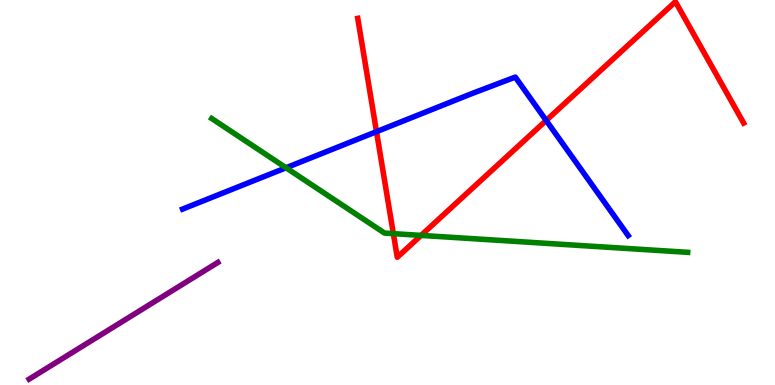[{'lines': ['blue', 'red'], 'intersections': [{'x': 4.86, 'y': 6.58}, {'x': 7.05, 'y': 6.87}]}, {'lines': ['green', 'red'], 'intersections': [{'x': 5.08, 'y': 3.93}, {'x': 5.43, 'y': 3.89}]}, {'lines': ['purple', 'red'], 'intersections': []}, {'lines': ['blue', 'green'], 'intersections': [{'x': 3.69, 'y': 5.64}]}, {'lines': ['blue', 'purple'], 'intersections': []}, {'lines': ['green', 'purple'], 'intersections': []}]